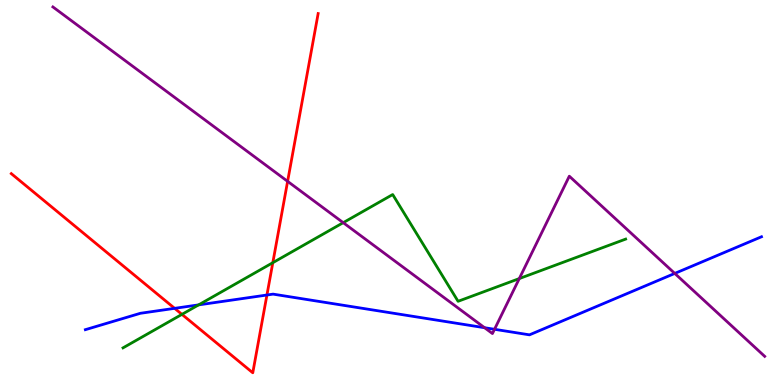[{'lines': ['blue', 'red'], 'intersections': [{'x': 2.25, 'y': 1.99}, {'x': 3.44, 'y': 2.34}]}, {'lines': ['green', 'red'], 'intersections': [{'x': 2.35, 'y': 1.83}, {'x': 3.52, 'y': 3.18}]}, {'lines': ['purple', 'red'], 'intersections': [{'x': 3.71, 'y': 5.29}]}, {'lines': ['blue', 'green'], 'intersections': [{'x': 2.56, 'y': 2.08}]}, {'lines': ['blue', 'purple'], 'intersections': [{'x': 6.25, 'y': 1.49}, {'x': 6.38, 'y': 1.45}, {'x': 8.71, 'y': 2.9}]}, {'lines': ['green', 'purple'], 'intersections': [{'x': 4.43, 'y': 4.22}, {'x': 6.7, 'y': 2.76}]}]